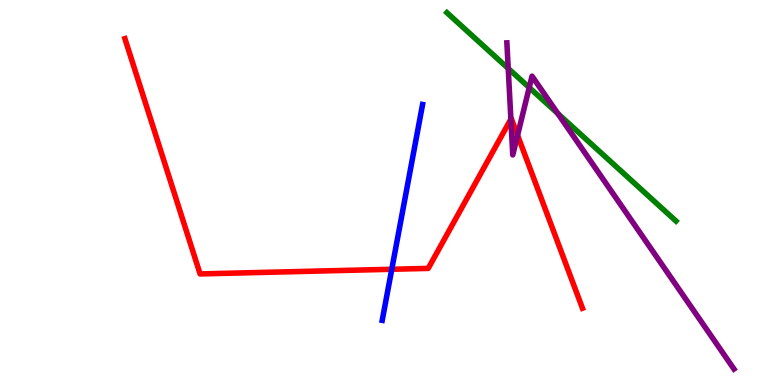[{'lines': ['blue', 'red'], 'intersections': [{'x': 5.06, 'y': 3.01}]}, {'lines': ['green', 'red'], 'intersections': []}, {'lines': ['purple', 'red'], 'intersections': [{'x': 6.59, 'y': 6.91}, {'x': 6.68, 'y': 6.49}]}, {'lines': ['blue', 'green'], 'intersections': []}, {'lines': ['blue', 'purple'], 'intersections': []}, {'lines': ['green', 'purple'], 'intersections': [{'x': 6.56, 'y': 8.22}, {'x': 6.83, 'y': 7.73}, {'x': 7.2, 'y': 7.05}]}]